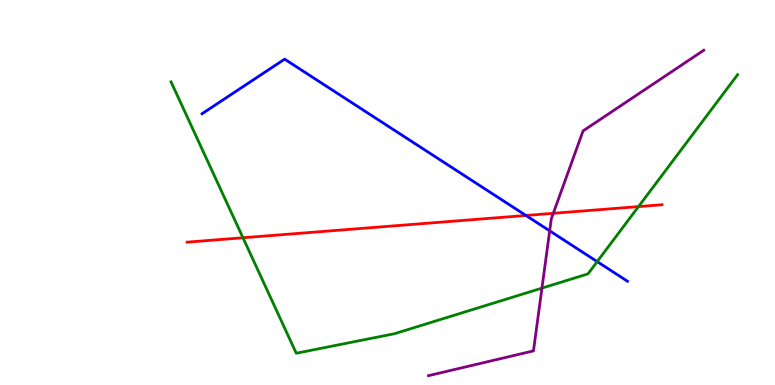[{'lines': ['blue', 'red'], 'intersections': [{'x': 6.79, 'y': 4.4}]}, {'lines': ['green', 'red'], 'intersections': [{'x': 3.14, 'y': 3.82}, {'x': 8.24, 'y': 4.63}]}, {'lines': ['purple', 'red'], 'intersections': [{'x': 7.14, 'y': 4.46}]}, {'lines': ['blue', 'green'], 'intersections': [{'x': 7.71, 'y': 3.21}]}, {'lines': ['blue', 'purple'], 'intersections': [{'x': 7.09, 'y': 4.0}]}, {'lines': ['green', 'purple'], 'intersections': [{'x': 6.99, 'y': 2.52}]}]